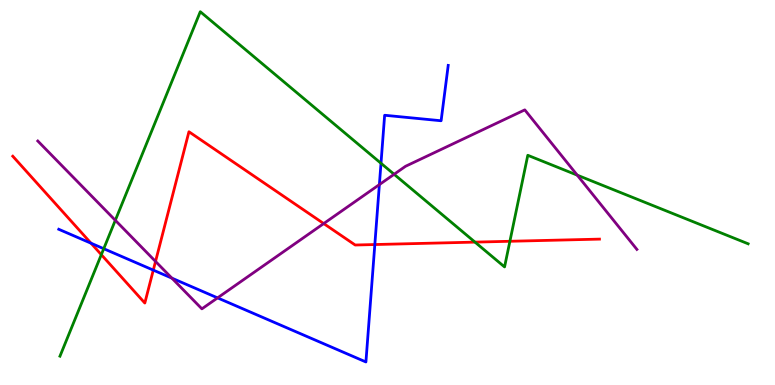[{'lines': ['blue', 'red'], 'intersections': [{'x': 1.17, 'y': 3.68}, {'x': 1.98, 'y': 2.98}, {'x': 4.84, 'y': 3.65}]}, {'lines': ['green', 'red'], 'intersections': [{'x': 1.31, 'y': 3.39}, {'x': 6.13, 'y': 3.71}, {'x': 6.58, 'y': 3.73}]}, {'lines': ['purple', 'red'], 'intersections': [{'x': 2.01, 'y': 3.21}, {'x': 4.18, 'y': 4.19}]}, {'lines': ['blue', 'green'], 'intersections': [{'x': 1.34, 'y': 3.54}, {'x': 4.92, 'y': 5.76}]}, {'lines': ['blue', 'purple'], 'intersections': [{'x': 2.22, 'y': 2.78}, {'x': 2.81, 'y': 2.26}, {'x': 4.9, 'y': 5.21}]}, {'lines': ['green', 'purple'], 'intersections': [{'x': 1.49, 'y': 4.28}, {'x': 5.09, 'y': 5.47}, {'x': 7.45, 'y': 5.45}]}]